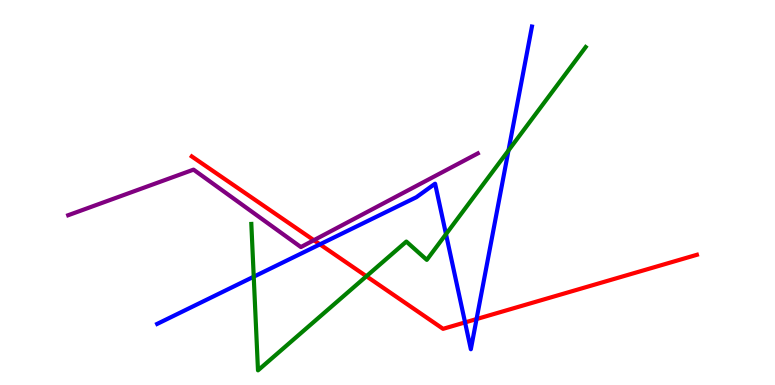[{'lines': ['blue', 'red'], 'intersections': [{'x': 4.13, 'y': 3.65}, {'x': 6.0, 'y': 1.63}, {'x': 6.15, 'y': 1.71}]}, {'lines': ['green', 'red'], 'intersections': [{'x': 4.73, 'y': 2.82}]}, {'lines': ['purple', 'red'], 'intersections': [{'x': 4.05, 'y': 3.76}]}, {'lines': ['blue', 'green'], 'intersections': [{'x': 3.27, 'y': 2.81}, {'x': 5.75, 'y': 3.92}, {'x': 6.56, 'y': 6.09}]}, {'lines': ['blue', 'purple'], 'intersections': []}, {'lines': ['green', 'purple'], 'intersections': []}]